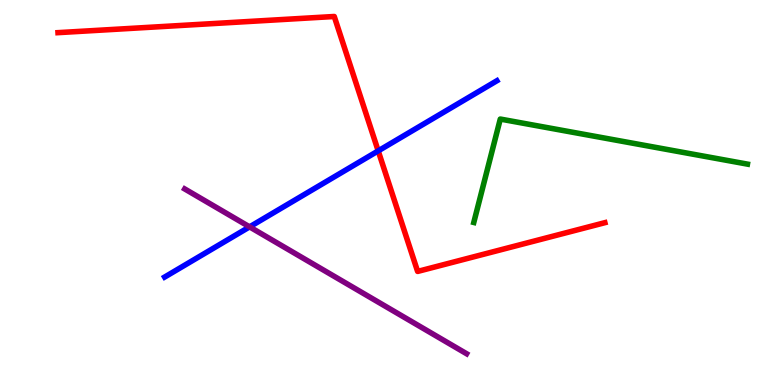[{'lines': ['blue', 'red'], 'intersections': [{'x': 4.88, 'y': 6.08}]}, {'lines': ['green', 'red'], 'intersections': []}, {'lines': ['purple', 'red'], 'intersections': []}, {'lines': ['blue', 'green'], 'intersections': []}, {'lines': ['blue', 'purple'], 'intersections': [{'x': 3.22, 'y': 4.11}]}, {'lines': ['green', 'purple'], 'intersections': []}]